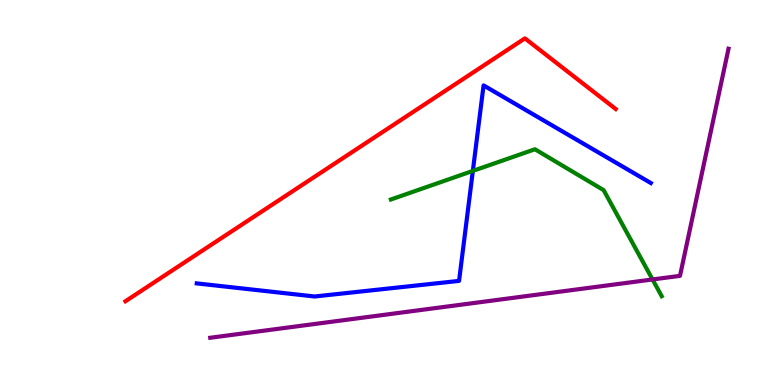[{'lines': ['blue', 'red'], 'intersections': []}, {'lines': ['green', 'red'], 'intersections': []}, {'lines': ['purple', 'red'], 'intersections': []}, {'lines': ['blue', 'green'], 'intersections': [{'x': 6.1, 'y': 5.56}]}, {'lines': ['blue', 'purple'], 'intersections': []}, {'lines': ['green', 'purple'], 'intersections': [{'x': 8.42, 'y': 2.74}]}]